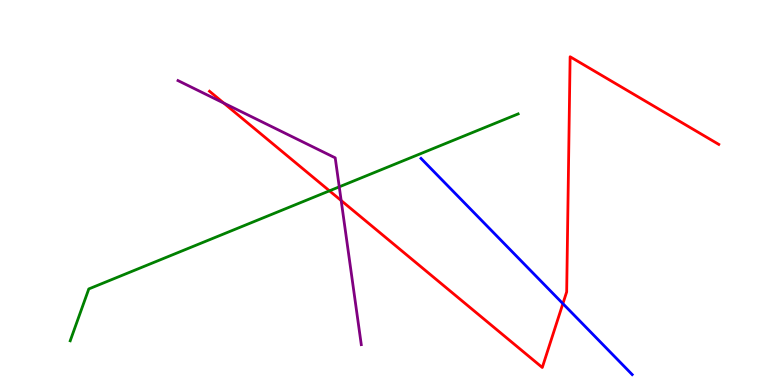[{'lines': ['blue', 'red'], 'intersections': [{'x': 7.26, 'y': 2.11}]}, {'lines': ['green', 'red'], 'intersections': [{'x': 4.25, 'y': 5.04}]}, {'lines': ['purple', 'red'], 'intersections': [{'x': 2.89, 'y': 7.32}, {'x': 4.4, 'y': 4.79}]}, {'lines': ['blue', 'green'], 'intersections': []}, {'lines': ['blue', 'purple'], 'intersections': []}, {'lines': ['green', 'purple'], 'intersections': [{'x': 4.38, 'y': 5.15}]}]